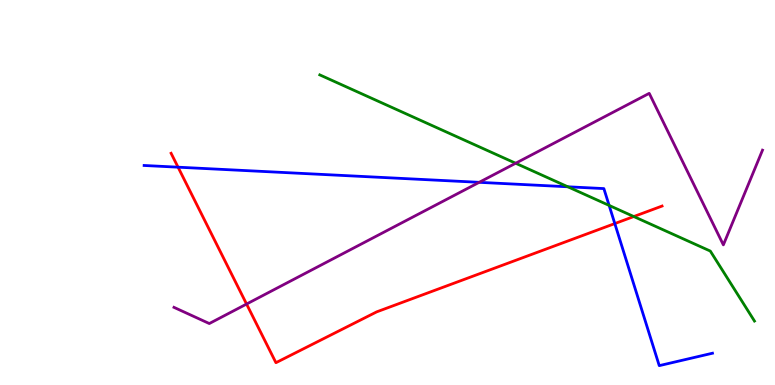[{'lines': ['blue', 'red'], 'intersections': [{'x': 2.3, 'y': 5.66}, {'x': 7.93, 'y': 4.19}]}, {'lines': ['green', 'red'], 'intersections': [{'x': 8.18, 'y': 4.38}]}, {'lines': ['purple', 'red'], 'intersections': [{'x': 3.18, 'y': 2.1}]}, {'lines': ['blue', 'green'], 'intersections': [{'x': 7.33, 'y': 5.15}, {'x': 7.86, 'y': 4.66}]}, {'lines': ['blue', 'purple'], 'intersections': [{'x': 6.18, 'y': 5.26}]}, {'lines': ['green', 'purple'], 'intersections': [{'x': 6.65, 'y': 5.76}]}]